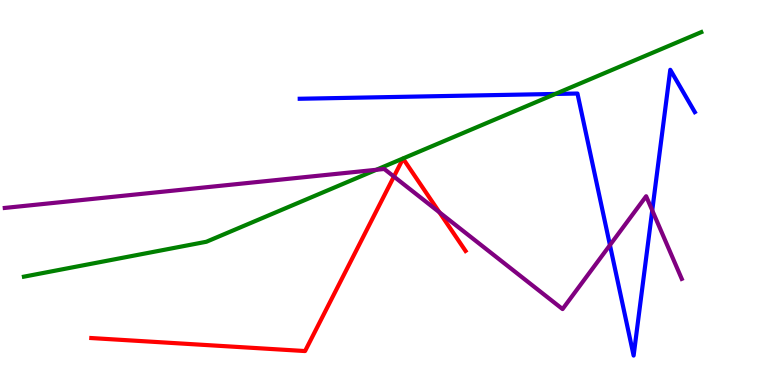[{'lines': ['blue', 'red'], 'intersections': []}, {'lines': ['green', 'red'], 'intersections': []}, {'lines': ['purple', 'red'], 'intersections': [{'x': 5.08, 'y': 5.41}, {'x': 5.67, 'y': 4.49}]}, {'lines': ['blue', 'green'], 'intersections': [{'x': 7.17, 'y': 7.56}]}, {'lines': ['blue', 'purple'], 'intersections': [{'x': 7.87, 'y': 3.63}, {'x': 8.42, 'y': 4.54}]}, {'lines': ['green', 'purple'], 'intersections': [{'x': 4.86, 'y': 5.59}]}]